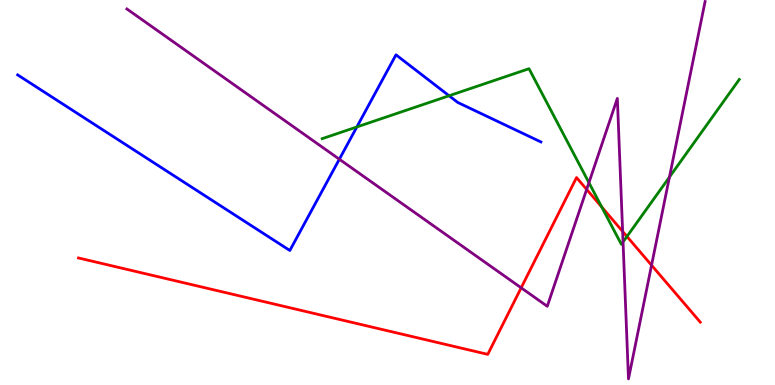[{'lines': ['blue', 'red'], 'intersections': []}, {'lines': ['green', 'red'], 'intersections': [{'x': 7.76, 'y': 4.62}, {'x': 8.09, 'y': 3.86}]}, {'lines': ['purple', 'red'], 'intersections': [{'x': 6.72, 'y': 2.52}, {'x': 7.57, 'y': 5.08}, {'x': 8.03, 'y': 3.99}, {'x': 8.41, 'y': 3.11}]}, {'lines': ['blue', 'green'], 'intersections': [{'x': 4.6, 'y': 6.7}, {'x': 5.79, 'y': 7.51}]}, {'lines': ['blue', 'purple'], 'intersections': [{'x': 4.38, 'y': 5.86}]}, {'lines': ['green', 'purple'], 'intersections': [{'x': 7.6, 'y': 5.26}, {'x': 8.04, 'y': 3.72}, {'x': 8.64, 'y': 5.4}]}]